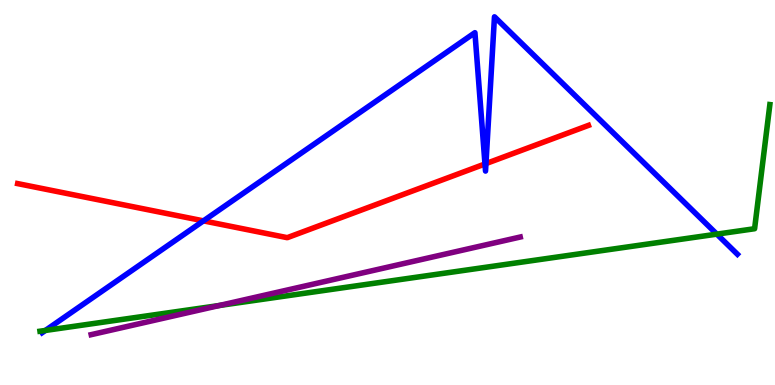[{'lines': ['blue', 'red'], 'intersections': [{'x': 2.63, 'y': 4.26}, {'x': 6.26, 'y': 5.74}, {'x': 6.27, 'y': 5.75}]}, {'lines': ['green', 'red'], 'intersections': []}, {'lines': ['purple', 'red'], 'intersections': []}, {'lines': ['blue', 'green'], 'intersections': [{'x': 0.586, 'y': 1.42}, {'x': 9.25, 'y': 3.92}]}, {'lines': ['blue', 'purple'], 'intersections': []}, {'lines': ['green', 'purple'], 'intersections': [{'x': 2.83, 'y': 2.07}]}]